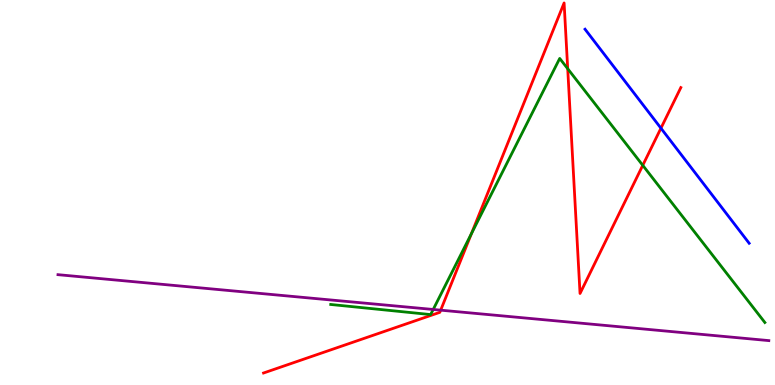[{'lines': ['blue', 'red'], 'intersections': [{'x': 8.53, 'y': 6.67}]}, {'lines': ['green', 'red'], 'intersections': [{'x': 6.08, 'y': 3.93}, {'x': 7.33, 'y': 8.22}, {'x': 8.29, 'y': 5.71}]}, {'lines': ['purple', 'red'], 'intersections': [{'x': 5.69, 'y': 1.94}]}, {'lines': ['blue', 'green'], 'intersections': []}, {'lines': ['blue', 'purple'], 'intersections': []}, {'lines': ['green', 'purple'], 'intersections': [{'x': 5.59, 'y': 1.96}]}]